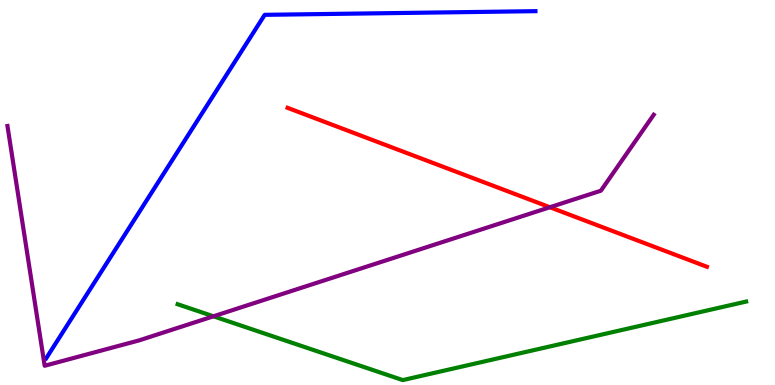[{'lines': ['blue', 'red'], 'intersections': []}, {'lines': ['green', 'red'], 'intersections': []}, {'lines': ['purple', 'red'], 'intersections': [{'x': 7.1, 'y': 4.62}]}, {'lines': ['blue', 'green'], 'intersections': []}, {'lines': ['blue', 'purple'], 'intersections': []}, {'lines': ['green', 'purple'], 'intersections': [{'x': 2.75, 'y': 1.78}]}]